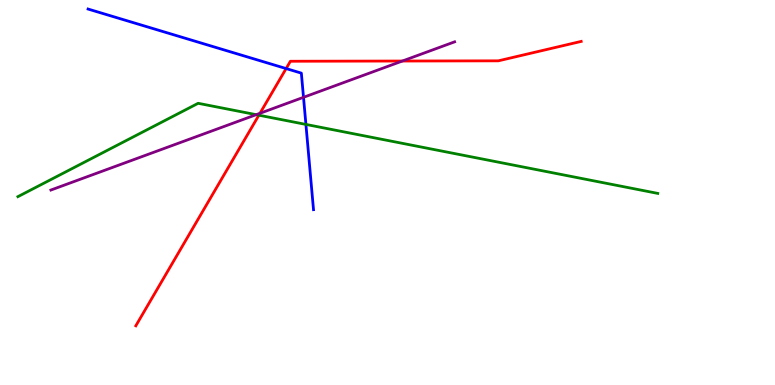[{'lines': ['blue', 'red'], 'intersections': [{'x': 3.69, 'y': 8.22}]}, {'lines': ['green', 'red'], 'intersections': [{'x': 3.34, 'y': 7.01}]}, {'lines': ['purple', 'red'], 'intersections': [{'x': 3.35, 'y': 7.06}, {'x': 5.19, 'y': 8.41}]}, {'lines': ['blue', 'green'], 'intersections': [{'x': 3.95, 'y': 6.77}]}, {'lines': ['blue', 'purple'], 'intersections': [{'x': 3.92, 'y': 7.47}]}, {'lines': ['green', 'purple'], 'intersections': [{'x': 3.31, 'y': 7.02}]}]